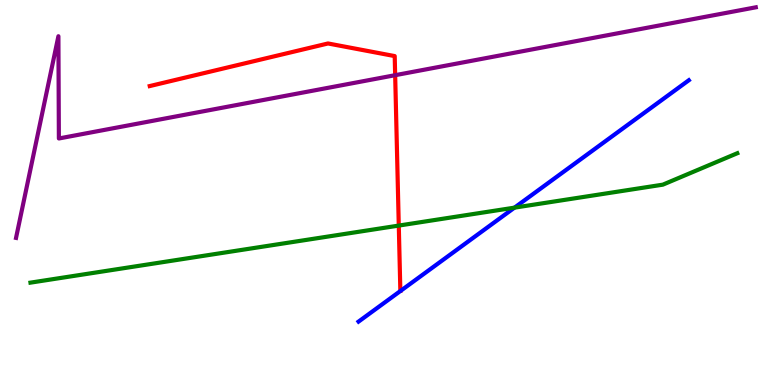[{'lines': ['blue', 'red'], 'intersections': []}, {'lines': ['green', 'red'], 'intersections': [{'x': 5.15, 'y': 4.14}]}, {'lines': ['purple', 'red'], 'intersections': [{'x': 5.1, 'y': 8.05}]}, {'lines': ['blue', 'green'], 'intersections': [{'x': 6.64, 'y': 4.61}]}, {'lines': ['blue', 'purple'], 'intersections': []}, {'lines': ['green', 'purple'], 'intersections': []}]